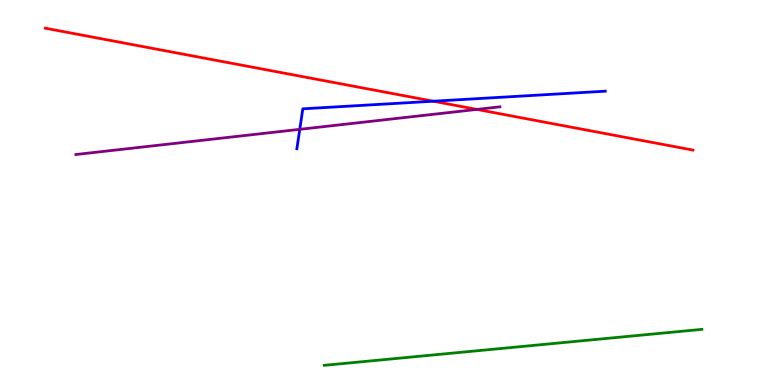[{'lines': ['blue', 'red'], 'intersections': [{'x': 5.59, 'y': 7.37}]}, {'lines': ['green', 'red'], 'intersections': []}, {'lines': ['purple', 'red'], 'intersections': [{'x': 6.15, 'y': 7.16}]}, {'lines': ['blue', 'green'], 'intersections': []}, {'lines': ['blue', 'purple'], 'intersections': [{'x': 3.87, 'y': 6.64}]}, {'lines': ['green', 'purple'], 'intersections': []}]